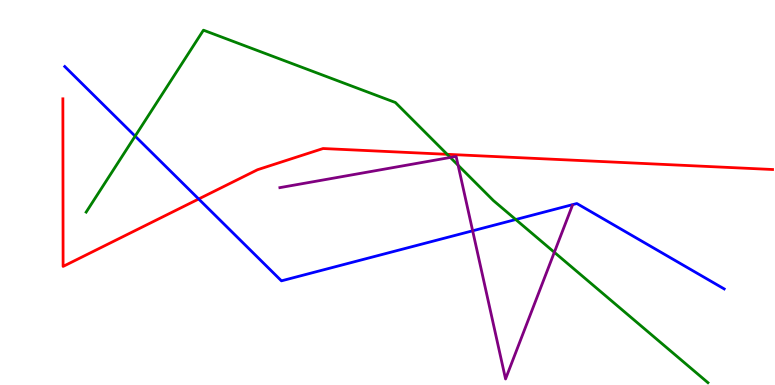[{'lines': ['blue', 'red'], 'intersections': [{'x': 2.56, 'y': 4.83}]}, {'lines': ['green', 'red'], 'intersections': [{'x': 5.77, 'y': 5.99}]}, {'lines': ['purple', 'red'], 'intersections': []}, {'lines': ['blue', 'green'], 'intersections': [{'x': 1.74, 'y': 6.46}, {'x': 6.65, 'y': 4.3}]}, {'lines': ['blue', 'purple'], 'intersections': [{'x': 6.1, 'y': 4.01}]}, {'lines': ['green', 'purple'], 'intersections': [{'x': 5.81, 'y': 5.91}, {'x': 5.91, 'y': 5.71}, {'x': 7.15, 'y': 3.45}]}]